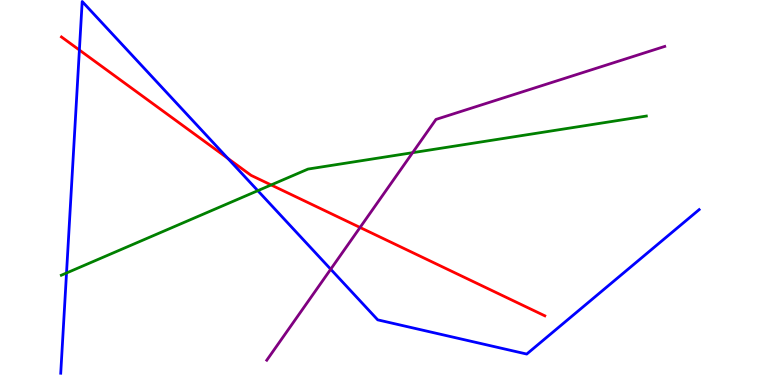[{'lines': ['blue', 'red'], 'intersections': [{'x': 1.02, 'y': 8.7}, {'x': 2.94, 'y': 5.89}]}, {'lines': ['green', 'red'], 'intersections': [{'x': 3.5, 'y': 5.2}]}, {'lines': ['purple', 'red'], 'intersections': [{'x': 4.65, 'y': 4.09}]}, {'lines': ['blue', 'green'], 'intersections': [{'x': 0.858, 'y': 2.91}, {'x': 3.33, 'y': 5.05}]}, {'lines': ['blue', 'purple'], 'intersections': [{'x': 4.27, 'y': 3.01}]}, {'lines': ['green', 'purple'], 'intersections': [{'x': 5.32, 'y': 6.03}]}]